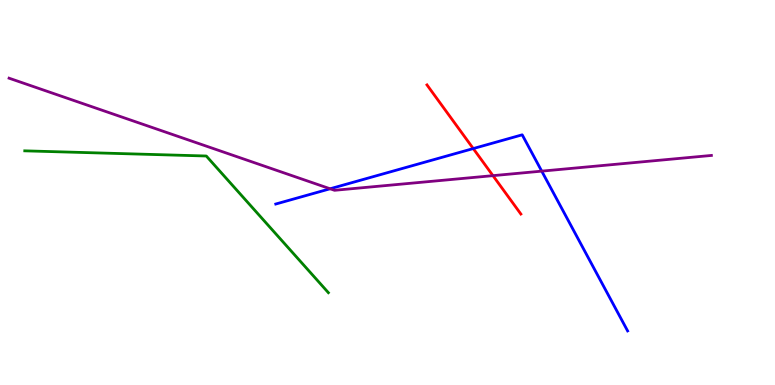[{'lines': ['blue', 'red'], 'intersections': [{'x': 6.11, 'y': 6.14}]}, {'lines': ['green', 'red'], 'intersections': []}, {'lines': ['purple', 'red'], 'intersections': [{'x': 6.36, 'y': 5.44}]}, {'lines': ['blue', 'green'], 'intersections': []}, {'lines': ['blue', 'purple'], 'intersections': [{'x': 4.26, 'y': 5.1}, {'x': 6.99, 'y': 5.55}]}, {'lines': ['green', 'purple'], 'intersections': []}]